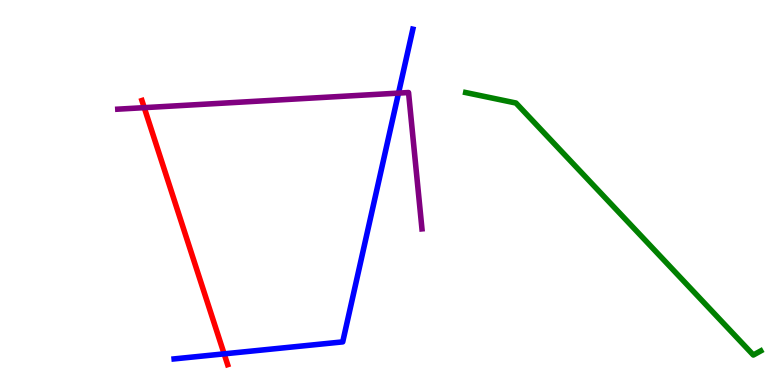[{'lines': ['blue', 'red'], 'intersections': [{'x': 2.89, 'y': 0.809}]}, {'lines': ['green', 'red'], 'intersections': []}, {'lines': ['purple', 'red'], 'intersections': [{'x': 1.86, 'y': 7.2}]}, {'lines': ['blue', 'green'], 'intersections': []}, {'lines': ['blue', 'purple'], 'intersections': [{'x': 5.14, 'y': 7.58}]}, {'lines': ['green', 'purple'], 'intersections': []}]